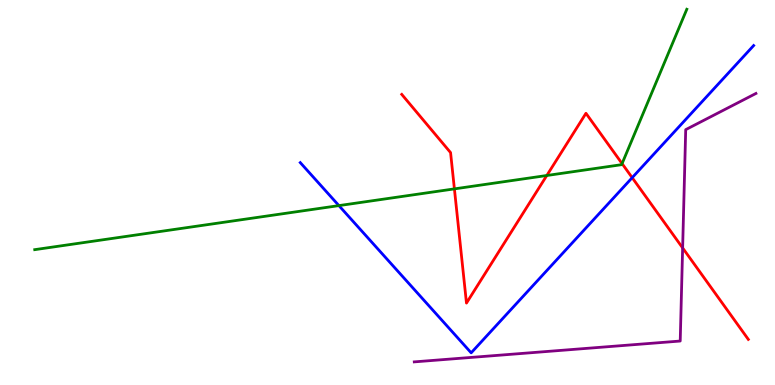[{'lines': ['blue', 'red'], 'intersections': [{'x': 8.16, 'y': 5.39}]}, {'lines': ['green', 'red'], 'intersections': [{'x': 5.86, 'y': 5.09}, {'x': 7.06, 'y': 5.44}, {'x': 8.03, 'y': 5.75}]}, {'lines': ['purple', 'red'], 'intersections': [{'x': 8.81, 'y': 3.56}]}, {'lines': ['blue', 'green'], 'intersections': [{'x': 4.37, 'y': 4.66}]}, {'lines': ['blue', 'purple'], 'intersections': []}, {'lines': ['green', 'purple'], 'intersections': []}]